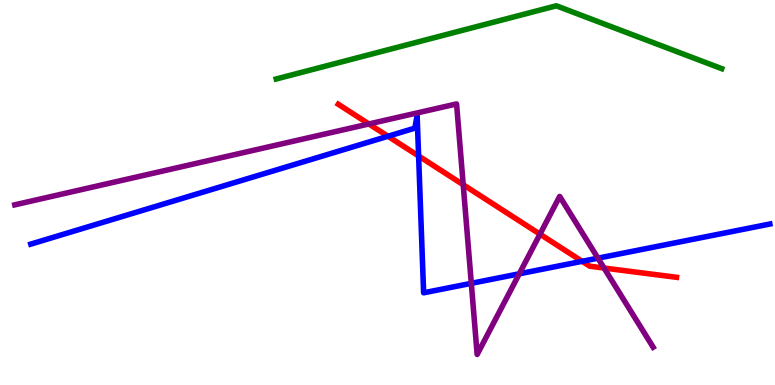[{'lines': ['blue', 'red'], 'intersections': [{'x': 5.01, 'y': 6.46}, {'x': 5.4, 'y': 5.95}, {'x': 7.51, 'y': 3.21}]}, {'lines': ['green', 'red'], 'intersections': []}, {'lines': ['purple', 'red'], 'intersections': [{'x': 4.76, 'y': 6.78}, {'x': 5.98, 'y': 5.2}, {'x': 6.97, 'y': 3.92}, {'x': 7.79, 'y': 3.04}]}, {'lines': ['blue', 'green'], 'intersections': []}, {'lines': ['blue', 'purple'], 'intersections': [{'x': 6.08, 'y': 2.64}, {'x': 6.7, 'y': 2.89}, {'x': 7.72, 'y': 3.29}]}, {'lines': ['green', 'purple'], 'intersections': []}]